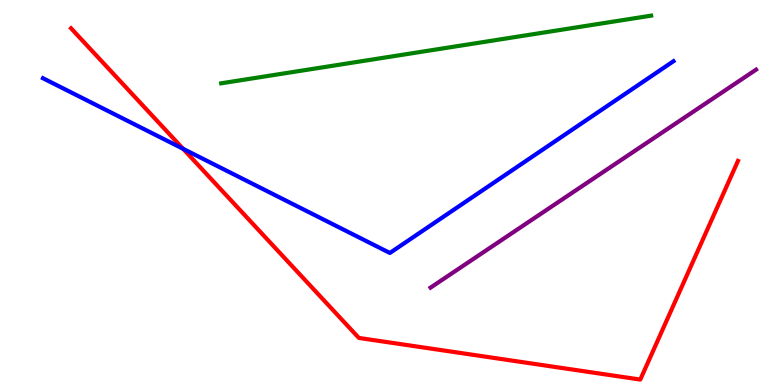[{'lines': ['blue', 'red'], 'intersections': [{'x': 2.36, 'y': 6.14}]}, {'lines': ['green', 'red'], 'intersections': []}, {'lines': ['purple', 'red'], 'intersections': []}, {'lines': ['blue', 'green'], 'intersections': []}, {'lines': ['blue', 'purple'], 'intersections': []}, {'lines': ['green', 'purple'], 'intersections': []}]